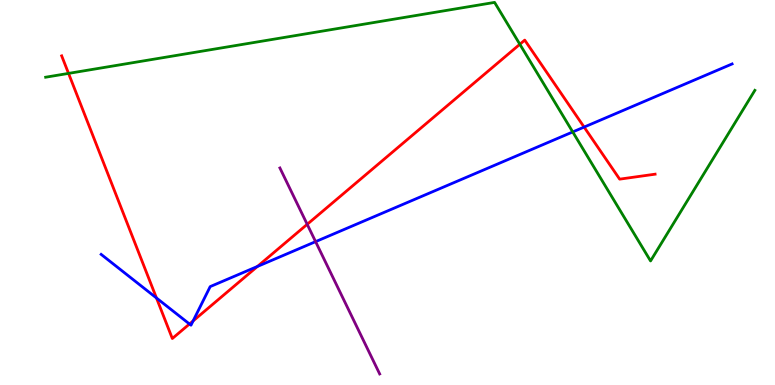[{'lines': ['blue', 'red'], 'intersections': [{'x': 2.02, 'y': 2.26}, {'x': 2.44, 'y': 1.58}, {'x': 2.49, 'y': 1.66}, {'x': 3.32, 'y': 3.08}, {'x': 7.54, 'y': 6.7}]}, {'lines': ['green', 'red'], 'intersections': [{'x': 0.884, 'y': 8.09}, {'x': 6.71, 'y': 8.85}]}, {'lines': ['purple', 'red'], 'intersections': [{'x': 3.96, 'y': 4.17}]}, {'lines': ['blue', 'green'], 'intersections': [{'x': 7.39, 'y': 6.57}]}, {'lines': ['blue', 'purple'], 'intersections': [{'x': 4.07, 'y': 3.72}]}, {'lines': ['green', 'purple'], 'intersections': []}]